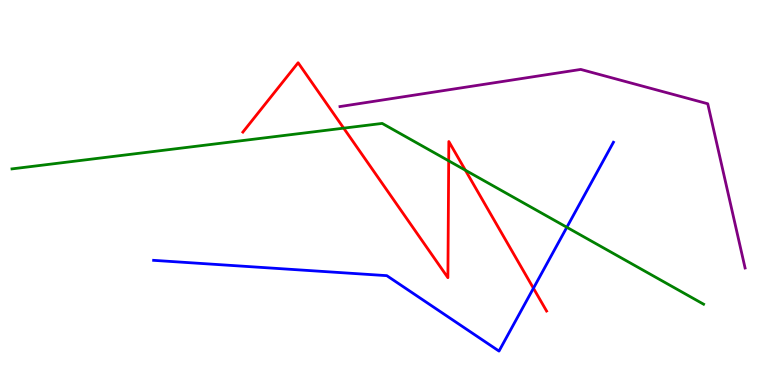[{'lines': ['blue', 'red'], 'intersections': [{'x': 6.88, 'y': 2.51}]}, {'lines': ['green', 'red'], 'intersections': [{'x': 4.43, 'y': 6.67}, {'x': 5.79, 'y': 5.82}, {'x': 6.0, 'y': 5.58}]}, {'lines': ['purple', 'red'], 'intersections': []}, {'lines': ['blue', 'green'], 'intersections': [{'x': 7.31, 'y': 4.1}]}, {'lines': ['blue', 'purple'], 'intersections': []}, {'lines': ['green', 'purple'], 'intersections': []}]